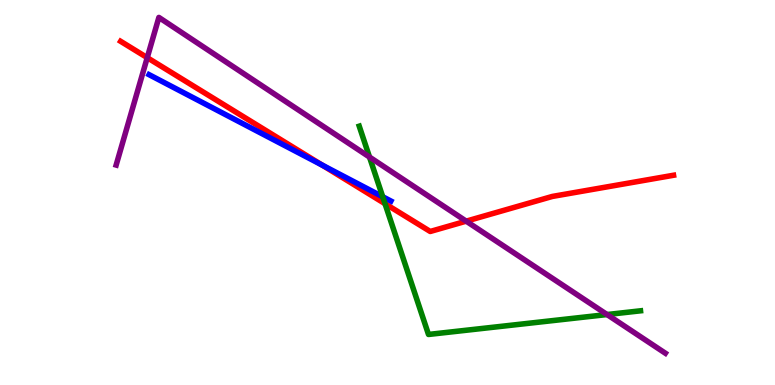[{'lines': ['blue', 'red'], 'intersections': [{'x': 4.16, 'y': 5.71}]}, {'lines': ['green', 'red'], 'intersections': [{'x': 4.97, 'y': 4.71}]}, {'lines': ['purple', 'red'], 'intersections': [{'x': 1.9, 'y': 8.5}, {'x': 6.02, 'y': 4.26}]}, {'lines': ['blue', 'green'], 'intersections': [{'x': 4.94, 'y': 4.89}]}, {'lines': ['blue', 'purple'], 'intersections': []}, {'lines': ['green', 'purple'], 'intersections': [{'x': 4.77, 'y': 5.92}, {'x': 7.83, 'y': 1.83}]}]